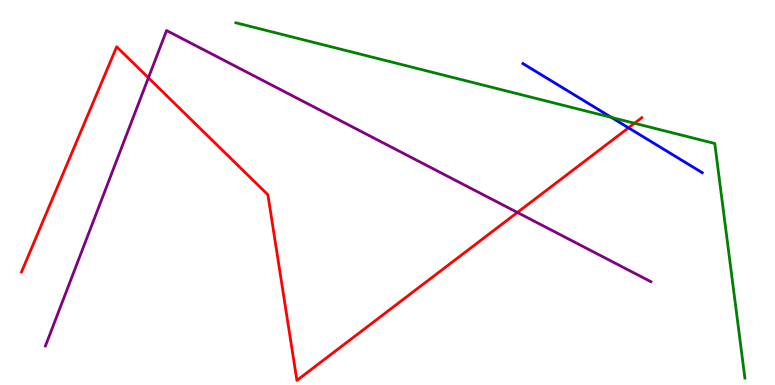[{'lines': ['blue', 'red'], 'intersections': [{'x': 8.11, 'y': 6.68}]}, {'lines': ['green', 'red'], 'intersections': [{'x': 8.19, 'y': 6.8}]}, {'lines': ['purple', 'red'], 'intersections': [{'x': 1.91, 'y': 7.98}, {'x': 6.68, 'y': 4.48}]}, {'lines': ['blue', 'green'], 'intersections': [{'x': 7.89, 'y': 6.95}]}, {'lines': ['blue', 'purple'], 'intersections': []}, {'lines': ['green', 'purple'], 'intersections': []}]